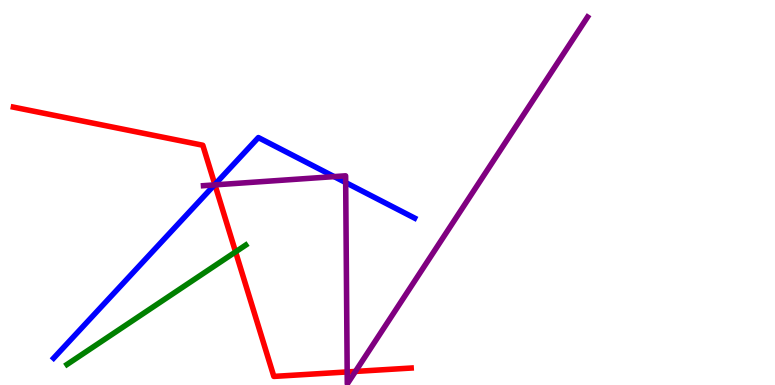[{'lines': ['blue', 'red'], 'intersections': [{'x': 2.77, 'y': 5.21}]}, {'lines': ['green', 'red'], 'intersections': [{'x': 3.04, 'y': 3.46}]}, {'lines': ['purple', 'red'], 'intersections': [{'x': 2.77, 'y': 5.2}, {'x': 4.48, 'y': 0.339}, {'x': 4.59, 'y': 0.352}]}, {'lines': ['blue', 'green'], 'intersections': []}, {'lines': ['blue', 'purple'], 'intersections': [{'x': 2.77, 'y': 5.2}, {'x': 4.31, 'y': 5.41}, {'x': 4.46, 'y': 5.26}]}, {'lines': ['green', 'purple'], 'intersections': []}]